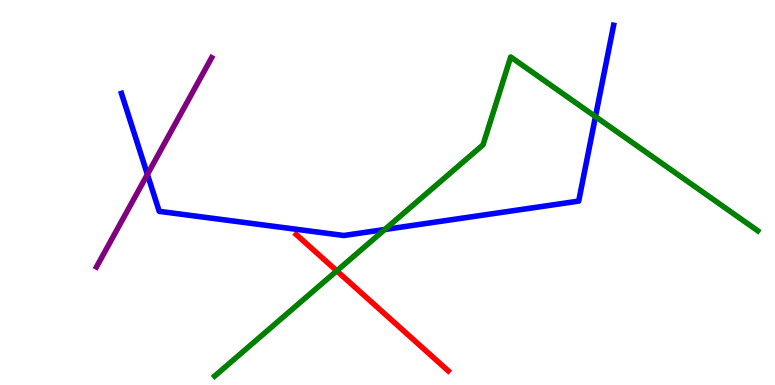[{'lines': ['blue', 'red'], 'intersections': []}, {'lines': ['green', 'red'], 'intersections': [{'x': 4.35, 'y': 2.96}]}, {'lines': ['purple', 'red'], 'intersections': []}, {'lines': ['blue', 'green'], 'intersections': [{'x': 4.96, 'y': 4.04}, {'x': 7.68, 'y': 6.97}]}, {'lines': ['blue', 'purple'], 'intersections': [{'x': 1.9, 'y': 5.47}]}, {'lines': ['green', 'purple'], 'intersections': []}]